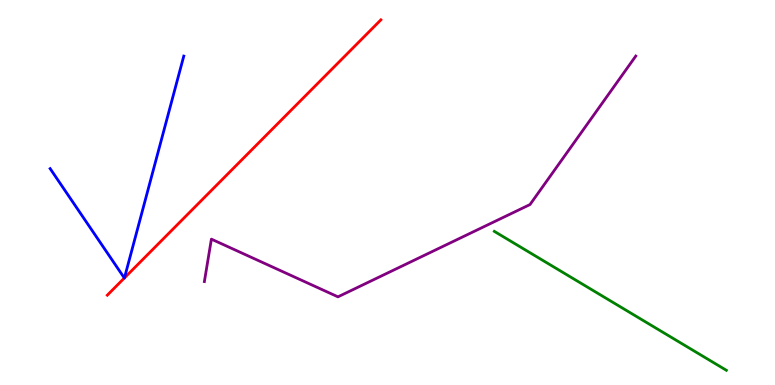[{'lines': ['blue', 'red'], 'intersections': [{'x': 1.6, 'y': 2.78}, {'x': 1.61, 'y': 2.78}]}, {'lines': ['green', 'red'], 'intersections': []}, {'lines': ['purple', 'red'], 'intersections': []}, {'lines': ['blue', 'green'], 'intersections': []}, {'lines': ['blue', 'purple'], 'intersections': []}, {'lines': ['green', 'purple'], 'intersections': []}]